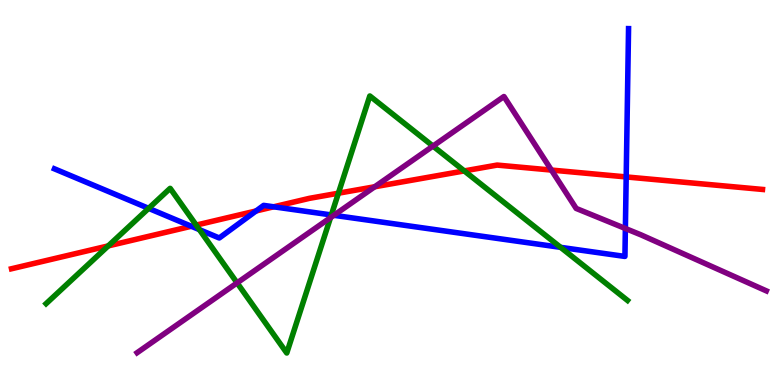[{'lines': ['blue', 'red'], 'intersections': [{'x': 2.47, 'y': 4.12}, {'x': 3.3, 'y': 4.52}, {'x': 3.53, 'y': 4.63}, {'x': 8.08, 'y': 5.4}]}, {'lines': ['green', 'red'], 'intersections': [{'x': 1.4, 'y': 3.61}, {'x': 2.53, 'y': 4.15}, {'x': 4.37, 'y': 4.98}, {'x': 5.99, 'y': 5.56}]}, {'lines': ['purple', 'red'], 'intersections': [{'x': 4.84, 'y': 5.15}, {'x': 7.11, 'y': 5.58}]}, {'lines': ['blue', 'green'], 'intersections': [{'x': 1.92, 'y': 4.59}, {'x': 2.57, 'y': 4.03}, {'x': 4.28, 'y': 4.42}, {'x': 7.23, 'y': 3.58}]}, {'lines': ['blue', 'purple'], 'intersections': [{'x': 4.31, 'y': 4.41}, {'x': 8.07, 'y': 4.07}]}, {'lines': ['green', 'purple'], 'intersections': [{'x': 3.06, 'y': 2.65}, {'x': 4.26, 'y': 4.35}, {'x': 5.59, 'y': 6.21}]}]